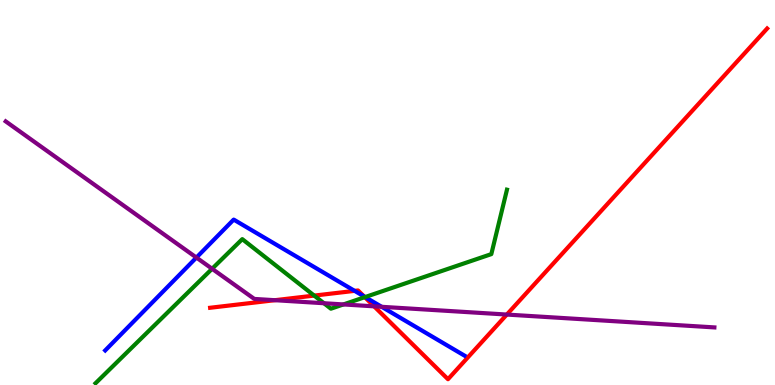[{'lines': ['blue', 'red'], 'intersections': [{'x': 4.58, 'y': 2.45}, {'x': 4.7, 'y': 2.3}]}, {'lines': ['green', 'red'], 'intersections': [{'x': 4.05, 'y': 2.32}, {'x': 4.71, 'y': 2.28}]}, {'lines': ['purple', 'red'], 'intersections': [{'x': 3.55, 'y': 2.2}, {'x': 4.83, 'y': 2.04}, {'x': 6.54, 'y': 1.83}]}, {'lines': ['blue', 'green'], 'intersections': [{'x': 4.71, 'y': 2.28}]}, {'lines': ['blue', 'purple'], 'intersections': [{'x': 2.53, 'y': 3.31}, {'x': 4.92, 'y': 2.03}]}, {'lines': ['green', 'purple'], 'intersections': [{'x': 2.74, 'y': 3.02}, {'x': 4.18, 'y': 2.12}, {'x': 4.43, 'y': 2.09}]}]